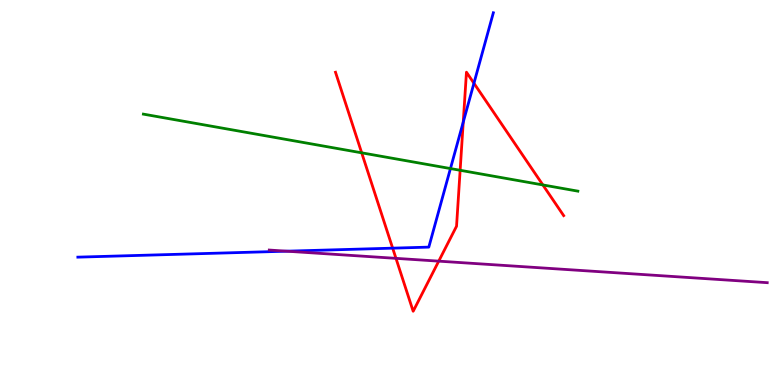[{'lines': ['blue', 'red'], 'intersections': [{'x': 5.07, 'y': 3.55}, {'x': 5.98, 'y': 6.83}, {'x': 6.12, 'y': 7.84}]}, {'lines': ['green', 'red'], 'intersections': [{'x': 4.67, 'y': 6.03}, {'x': 5.94, 'y': 5.58}, {'x': 7.0, 'y': 5.2}]}, {'lines': ['purple', 'red'], 'intersections': [{'x': 5.11, 'y': 3.29}, {'x': 5.66, 'y': 3.22}]}, {'lines': ['blue', 'green'], 'intersections': [{'x': 5.81, 'y': 5.62}]}, {'lines': ['blue', 'purple'], 'intersections': [{'x': 3.7, 'y': 3.48}]}, {'lines': ['green', 'purple'], 'intersections': []}]